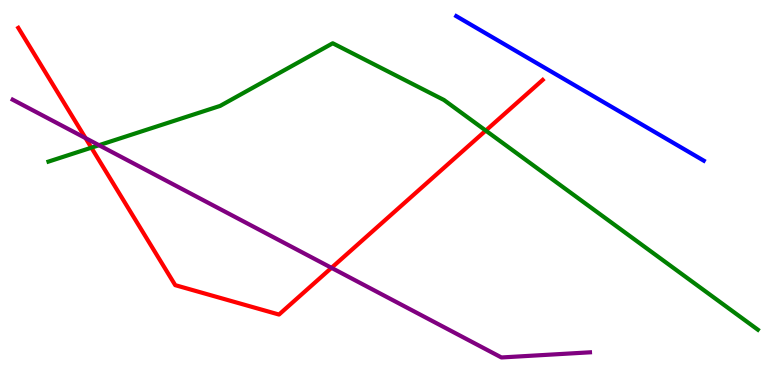[{'lines': ['blue', 'red'], 'intersections': []}, {'lines': ['green', 'red'], 'intersections': [{'x': 1.18, 'y': 6.16}, {'x': 6.27, 'y': 6.61}]}, {'lines': ['purple', 'red'], 'intersections': [{'x': 1.1, 'y': 6.41}, {'x': 4.28, 'y': 3.04}]}, {'lines': ['blue', 'green'], 'intersections': []}, {'lines': ['blue', 'purple'], 'intersections': []}, {'lines': ['green', 'purple'], 'intersections': [{'x': 1.28, 'y': 6.23}]}]